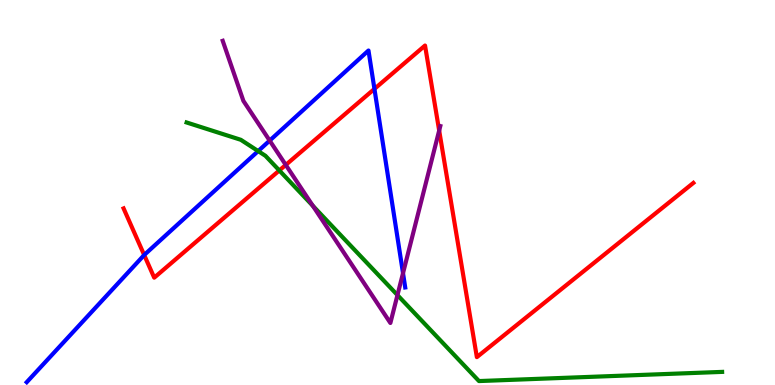[{'lines': ['blue', 'red'], 'intersections': [{'x': 1.86, 'y': 3.38}, {'x': 4.83, 'y': 7.69}]}, {'lines': ['green', 'red'], 'intersections': [{'x': 3.6, 'y': 5.57}]}, {'lines': ['purple', 'red'], 'intersections': [{'x': 3.69, 'y': 5.72}, {'x': 5.67, 'y': 6.61}]}, {'lines': ['blue', 'green'], 'intersections': [{'x': 3.33, 'y': 6.08}]}, {'lines': ['blue', 'purple'], 'intersections': [{'x': 3.48, 'y': 6.35}, {'x': 5.2, 'y': 2.9}]}, {'lines': ['green', 'purple'], 'intersections': [{'x': 4.04, 'y': 4.65}, {'x': 5.13, 'y': 2.34}]}]